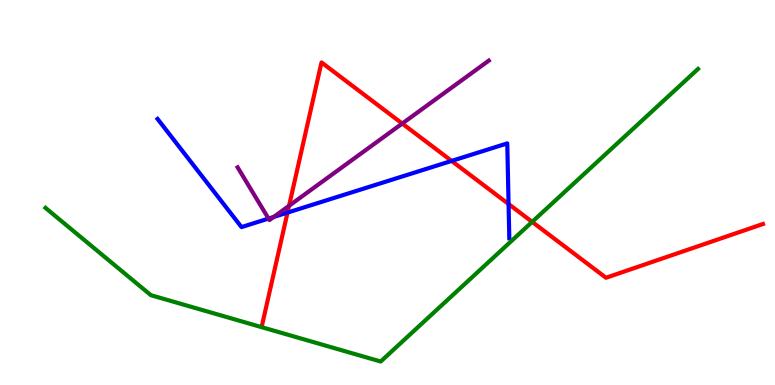[{'lines': ['blue', 'red'], 'intersections': [{'x': 3.71, 'y': 4.48}, {'x': 5.83, 'y': 5.82}, {'x': 6.56, 'y': 4.7}]}, {'lines': ['green', 'red'], 'intersections': [{'x': 6.87, 'y': 4.24}]}, {'lines': ['purple', 'red'], 'intersections': [{'x': 3.73, 'y': 4.65}, {'x': 5.19, 'y': 6.79}]}, {'lines': ['blue', 'green'], 'intersections': []}, {'lines': ['blue', 'purple'], 'intersections': [{'x': 3.47, 'y': 4.32}, {'x': 3.53, 'y': 4.37}]}, {'lines': ['green', 'purple'], 'intersections': []}]